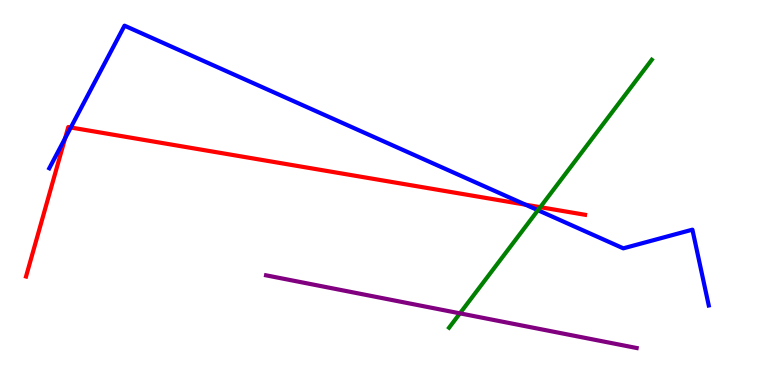[{'lines': ['blue', 'red'], 'intersections': [{'x': 0.84, 'y': 6.41}, {'x': 0.914, 'y': 6.69}, {'x': 6.78, 'y': 4.68}]}, {'lines': ['green', 'red'], 'intersections': [{'x': 6.97, 'y': 4.62}]}, {'lines': ['purple', 'red'], 'intersections': []}, {'lines': ['blue', 'green'], 'intersections': [{'x': 6.94, 'y': 4.54}]}, {'lines': ['blue', 'purple'], 'intersections': []}, {'lines': ['green', 'purple'], 'intersections': [{'x': 5.93, 'y': 1.86}]}]